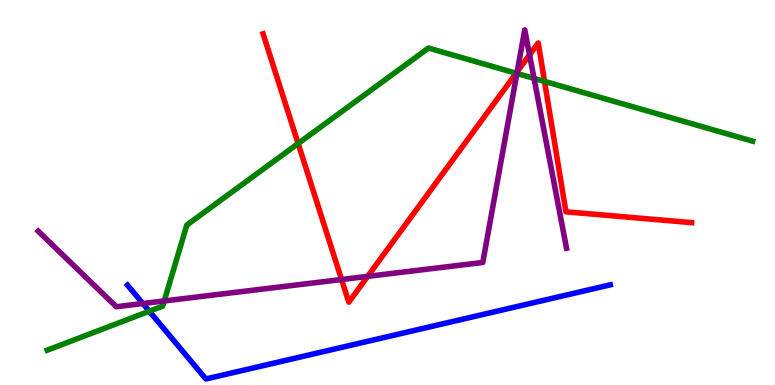[{'lines': ['blue', 'red'], 'intersections': []}, {'lines': ['green', 'red'], 'intersections': [{'x': 3.85, 'y': 6.27}, {'x': 6.66, 'y': 8.1}, {'x': 7.03, 'y': 7.89}]}, {'lines': ['purple', 'red'], 'intersections': [{'x': 4.41, 'y': 2.74}, {'x': 4.74, 'y': 2.82}, {'x': 6.67, 'y': 8.14}, {'x': 6.83, 'y': 8.58}]}, {'lines': ['blue', 'green'], 'intersections': [{'x': 1.93, 'y': 1.92}]}, {'lines': ['blue', 'purple'], 'intersections': [{'x': 1.84, 'y': 2.12}]}, {'lines': ['green', 'purple'], 'intersections': [{'x': 2.12, 'y': 2.18}, {'x': 6.67, 'y': 8.09}, {'x': 6.89, 'y': 7.96}]}]